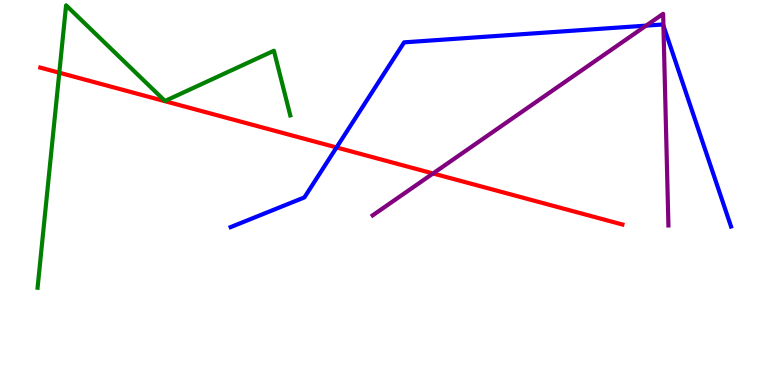[{'lines': ['blue', 'red'], 'intersections': [{'x': 4.34, 'y': 6.17}]}, {'lines': ['green', 'red'], 'intersections': [{'x': 0.765, 'y': 8.11}]}, {'lines': ['purple', 'red'], 'intersections': [{'x': 5.59, 'y': 5.49}]}, {'lines': ['blue', 'green'], 'intersections': []}, {'lines': ['blue', 'purple'], 'intersections': [{'x': 8.34, 'y': 9.33}, {'x': 8.56, 'y': 9.33}]}, {'lines': ['green', 'purple'], 'intersections': []}]